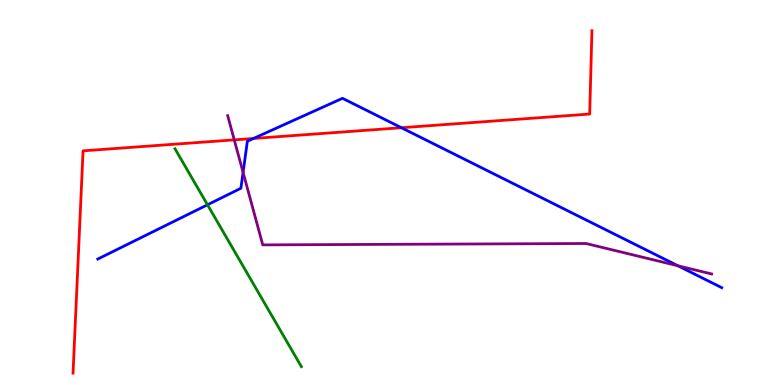[{'lines': ['blue', 'red'], 'intersections': [{'x': 3.27, 'y': 6.4}, {'x': 5.18, 'y': 6.68}]}, {'lines': ['green', 'red'], 'intersections': []}, {'lines': ['purple', 'red'], 'intersections': [{'x': 3.02, 'y': 6.37}]}, {'lines': ['blue', 'green'], 'intersections': [{'x': 2.68, 'y': 4.68}]}, {'lines': ['blue', 'purple'], 'intersections': [{'x': 3.14, 'y': 5.52}, {'x': 8.75, 'y': 3.1}]}, {'lines': ['green', 'purple'], 'intersections': []}]